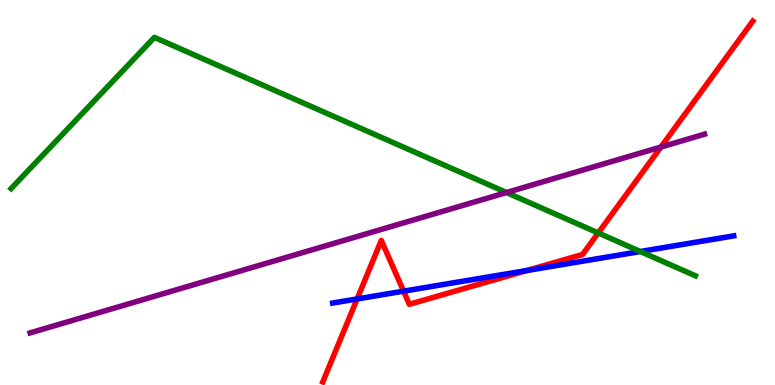[{'lines': ['blue', 'red'], 'intersections': [{'x': 4.61, 'y': 2.24}, {'x': 5.21, 'y': 2.44}, {'x': 6.8, 'y': 2.97}]}, {'lines': ['green', 'red'], 'intersections': [{'x': 7.72, 'y': 3.95}]}, {'lines': ['purple', 'red'], 'intersections': [{'x': 8.53, 'y': 6.18}]}, {'lines': ['blue', 'green'], 'intersections': [{'x': 8.26, 'y': 3.47}]}, {'lines': ['blue', 'purple'], 'intersections': []}, {'lines': ['green', 'purple'], 'intersections': [{'x': 6.54, 'y': 5.0}]}]